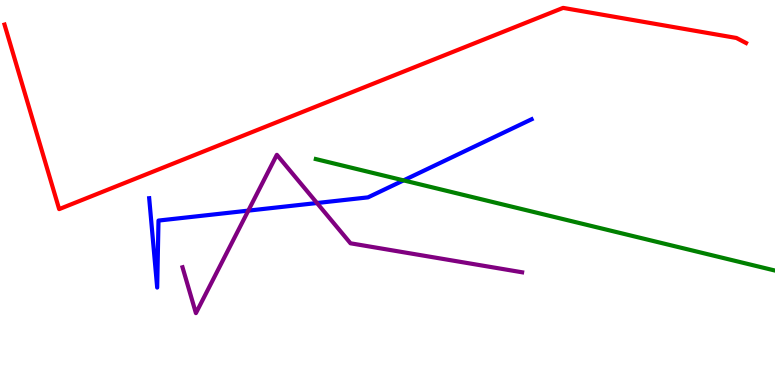[{'lines': ['blue', 'red'], 'intersections': []}, {'lines': ['green', 'red'], 'intersections': []}, {'lines': ['purple', 'red'], 'intersections': []}, {'lines': ['blue', 'green'], 'intersections': [{'x': 5.21, 'y': 5.31}]}, {'lines': ['blue', 'purple'], 'intersections': [{'x': 3.2, 'y': 4.53}, {'x': 4.09, 'y': 4.73}]}, {'lines': ['green', 'purple'], 'intersections': []}]